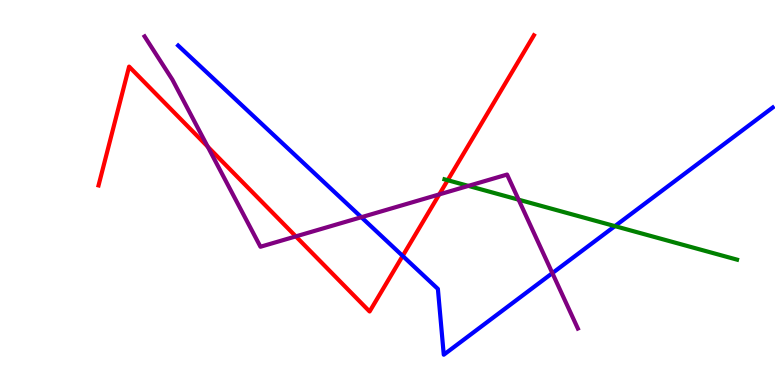[{'lines': ['blue', 'red'], 'intersections': [{'x': 5.2, 'y': 3.35}]}, {'lines': ['green', 'red'], 'intersections': [{'x': 5.78, 'y': 5.32}]}, {'lines': ['purple', 'red'], 'intersections': [{'x': 2.68, 'y': 6.19}, {'x': 3.82, 'y': 3.86}, {'x': 5.67, 'y': 4.95}]}, {'lines': ['blue', 'green'], 'intersections': [{'x': 7.93, 'y': 4.13}]}, {'lines': ['blue', 'purple'], 'intersections': [{'x': 4.66, 'y': 4.36}, {'x': 7.13, 'y': 2.91}]}, {'lines': ['green', 'purple'], 'intersections': [{'x': 6.04, 'y': 5.17}, {'x': 6.69, 'y': 4.81}]}]